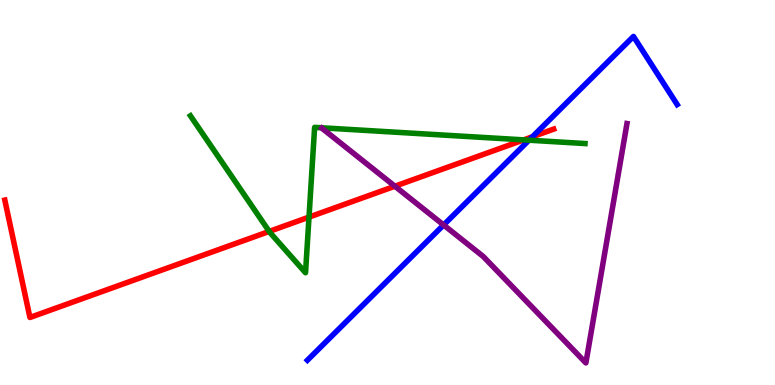[{'lines': ['blue', 'red'], 'intersections': [{'x': 6.87, 'y': 6.45}]}, {'lines': ['green', 'red'], 'intersections': [{'x': 3.47, 'y': 3.99}, {'x': 3.99, 'y': 4.36}, {'x': 6.76, 'y': 6.37}]}, {'lines': ['purple', 'red'], 'intersections': [{'x': 5.1, 'y': 5.16}]}, {'lines': ['blue', 'green'], 'intersections': [{'x': 6.83, 'y': 6.36}]}, {'lines': ['blue', 'purple'], 'intersections': [{'x': 5.72, 'y': 4.16}]}, {'lines': ['green', 'purple'], 'intersections': []}]